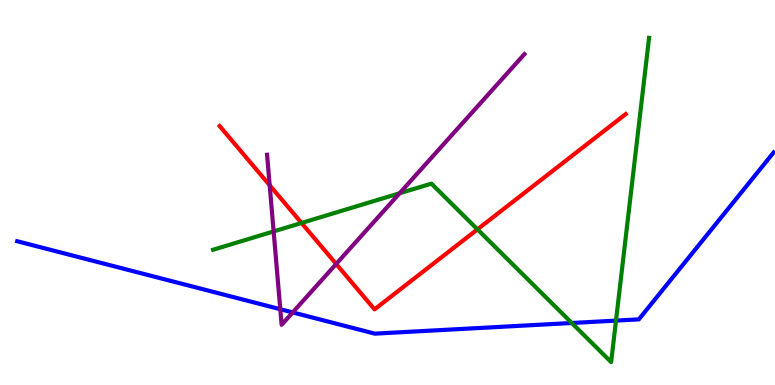[{'lines': ['blue', 'red'], 'intersections': []}, {'lines': ['green', 'red'], 'intersections': [{'x': 3.89, 'y': 4.21}, {'x': 6.16, 'y': 4.04}]}, {'lines': ['purple', 'red'], 'intersections': [{'x': 3.48, 'y': 5.19}, {'x': 4.34, 'y': 3.14}]}, {'lines': ['blue', 'green'], 'intersections': [{'x': 7.38, 'y': 1.61}, {'x': 7.95, 'y': 1.67}]}, {'lines': ['blue', 'purple'], 'intersections': [{'x': 3.62, 'y': 1.97}, {'x': 3.78, 'y': 1.89}]}, {'lines': ['green', 'purple'], 'intersections': [{'x': 3.53, 'y': 3.99}, {'x': 5.16, 'y': 4.98}]}]